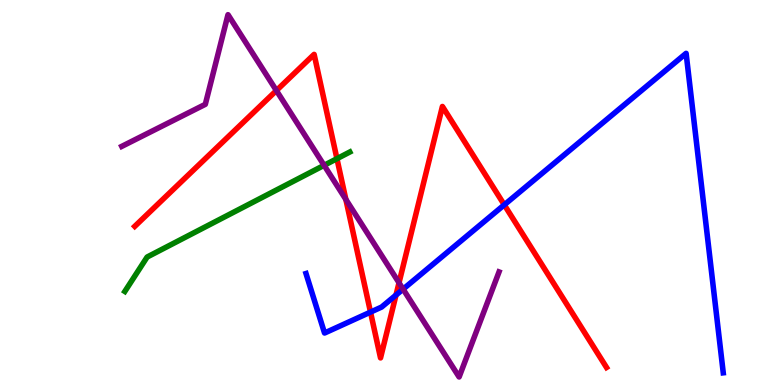[{'lines': ['blue', 'red'], 'intersections': [{'x': 4.78, 'y': 1.89}, {'x': 5.11, 'y': 2.34}, {'x': 6.51, 'y': 4.68}]}, {'lines': ['green', 'red'], 'intersections': [{'x': 4.35, 'y': 5.88}]}, {'lines': ['purple', 'red'], 'intersections': [{'x': 3.57, 'y': 7.65}, {'x': 4.46, 'y': 4.82}, {'x': 5.15, 'y': 2.66}]}, {'lines': ['blue', 'green'], 'intersections': []}, {'lines': ['blue', 'purple'], 'intersections': [{'x': 5.2, 'y': 2.49}]}, {'lines': ['green', 'purple'], 'intersections': [{'x': 4.18, 'y': 5.71}]}]